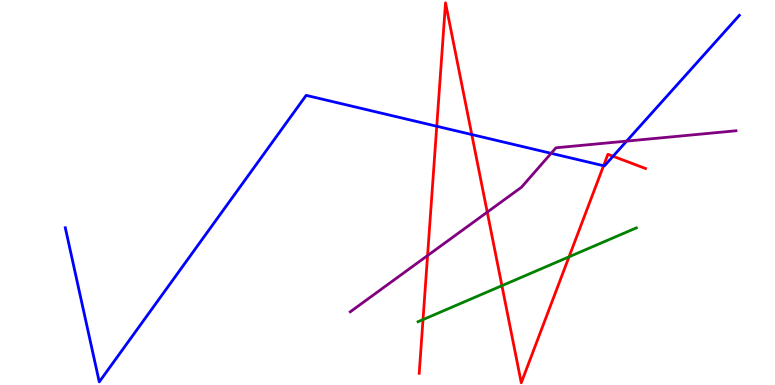[{'lines': ['blue', 'red'], 'intersections': [{'x': 5.64, 'y': 6.72}, {'x': 6.09, 'y': 6.51}, {'x': 7.79, 'y': 5.7}, {'x': 7.91, 'y': 5.94}]}, {'lines': ['green', 'red'], 'intersections': [{'x': 5.46, 'y': 1.7}, {'x': 6.48, 'y': 2.58}, {'x': 7.34, 'y': 3.33}]}, {'lines': ['purple', 'red'], 'intersections': [{'x': 5.52, 'y': 3.36}, {'x': 6.29, 'y': 4.49}]}, {'lines': ['blue', 'green'], 'intersections': []}, {'lines': ['blue', 'purple'], 'intersections': [{'x': 7.11, 'y': 6.02}, {'x': 8.09, 'y': 6.33}]}, {'lines': ['green', 'purple'], 'intersections': []}]